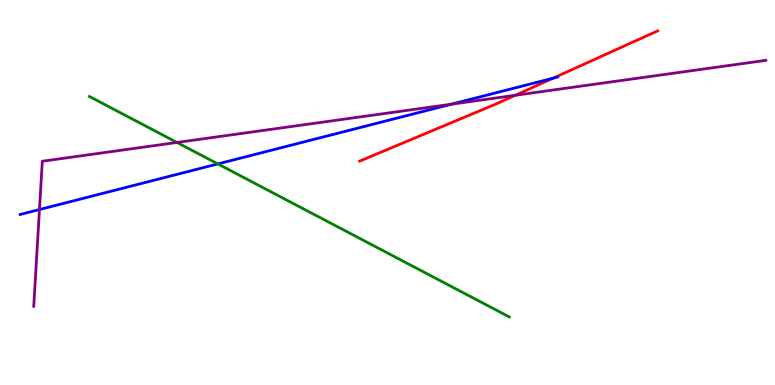[{'lines': ['blue', 'red'], 'intersections': [{'x': 7.14, 'y': 7.97}]}, {'lines': ['green', 'red'], 'intersections': []}, {'lines': ['purple', 'red'], 'intersections': [{'x': 6.65, 'y': 7.52}]}, {'lines': ['blue', 'green'], 'intersections': [{'x': 2.81, 'y': 5.74}]}, {'lines': ['blue', 'purple'], 'intersections': [{'x': 0.509, 'y': 4.56}, {'x': 5.83, 'y': 7.29}]}, {'lines': ['green', 'purple'], 'intersections': [{'x': 2.28, 'y': 6.3}]}]